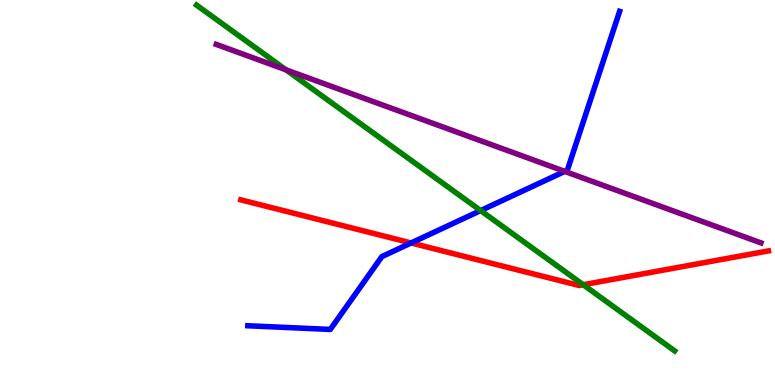[{'lines': ['blue', 'red'], 'intersections': [{'x': 5.3, 'y': 3.69}]}, {'lines': ['green', 'red'], 'intersections': [{'x': 7.53, 'y': 2.6}]}, {'lines': ['purple', 'red'], 'intersections': []}, {'lines': ['blue', 'green'], 'intersections': [{'x': 6.2, 'y': 4.53}]}, {'lines': ['blue', 'purple'], 'intersections': [{'x': 7.29, 'y': 5.55}]}, {'lines': ['green', 'purple'], 'intersections': [{'x': 3.69, 'y': 8.19}]}]